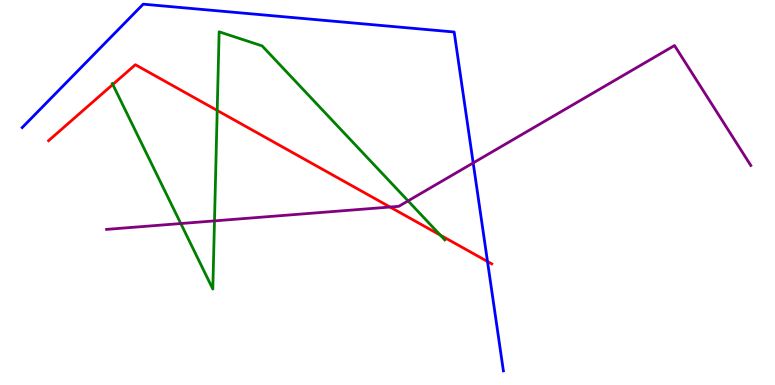[{'lines': ['blue', 'red'], 'intersections': [{'x': 6.29, 'y': 3.21}]}, {'lines': ['green', 'red'], 'intersections': [{'x': 1.46, 'y': 7.81}, {'x': 2.8, 'y': 7.13}, {'x': 5.68, 'y': 3.89}]}, {'lines': ['purple', 'red'], 'intersections': [{'x': 5.03, 'y': 4.62}]}, {'lines': ['blue', 'green'], 'intersections': []}, {'lines': ['blue', 'purple'], 'intersections': [{'x': 6.11, 'y': 5.77}]}, {'lines': ['green', 'purple'], 'intersections': [{'x': 2.33, 'y': 4.19}, {'x': 2.77, 'y': 4.26}, {'x': 5.27, 'y': 4.78}]}]